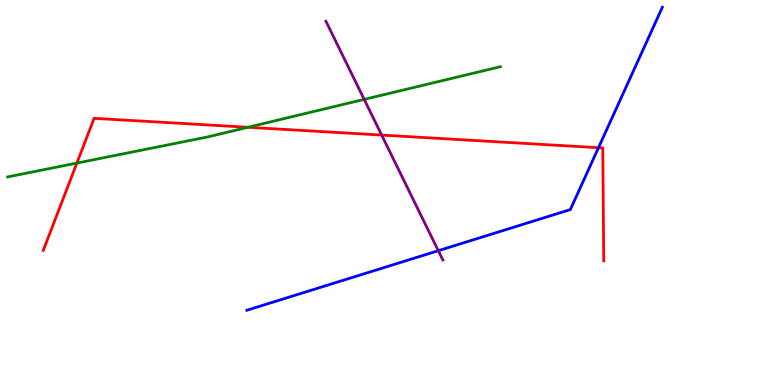[{'lines': ['blue', 'red'], 'intersections': [{'x': 7.72, 'y': 6.16}]}, {'lines': ['green', 'red'], 'intersections': [{'x': 0.992, 'y': 5.76}, {'x': 3.2, 'y': 6.69}]}, {'lines': ['purple', 'red'], 'intersections': [{'x': 4.92, 'y': 6.49}]}, {'lines': ['blue', 'green'], 'intersections': []}, {'lines': ['blue', 'purple'], 'intersections': [{'x': 5.66, 'y': 3.49}]}, {'lines': ['green', 'purple'], 'intersections': [{'x': 4.7, 'y': 7.42}]}]